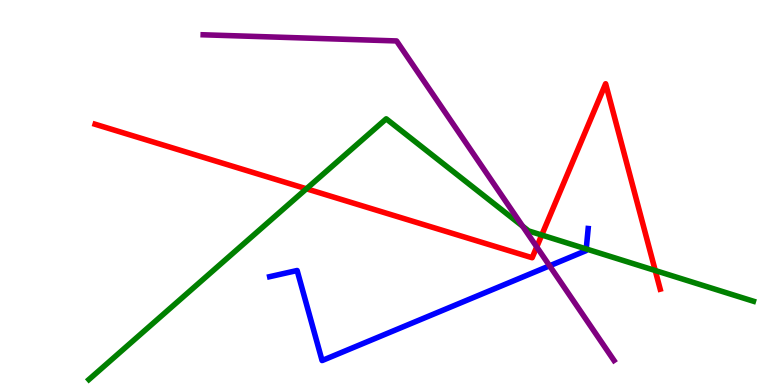[{'lines': ['blue', 'red'], 'intersections': []}, {'lines': ['green', 'red'], 'intersections': [{'x': 3.95, 'y': 5.1}, {'x': 6.99, 'y': 3.9}, {'x': 8.45, 'y': 2.97}]}, {'lines': ['purple', 'red'], 'intersections': [{'x': 6.93, 'y': 3.59}]}, {'lines': ['blue', 'green'], 'intersections': [{'x': 7.56, 'y': 3.53}]}, {'lines': ['blue', 'purple'], 'intersections': [{'x': 7.09, 'y': 3.1}]}, {'lines': ['green', 'purple'], 'intersections': [{'x': 6.74, 'y': 4.12}]}]